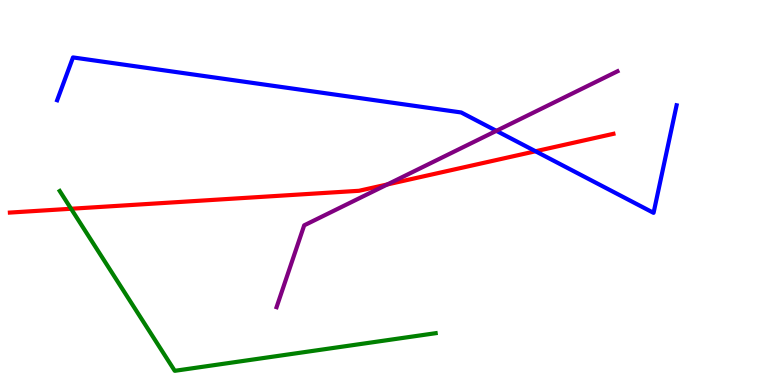[{'lines': ['blue', 'red'], 'intersections': [{'x': 6.91, 'y': 6.07}]}, {'lines': ['green', 'red'], 'intersections': [{'x': 0.917, 'y': 4.58}]}, {'lines': ['purple', 'red'], 'intersections': [{'x': 5.0, 'y': 5.21}]}, {'lines': ['blue', 'green'], 'intersections': []}, {'lines': ['blue', 'purple'], 'intersections': [{'x': 6.4, 'y': 6.6}]}, {'lines': ['green', 'purple'], 'intersections': []}]